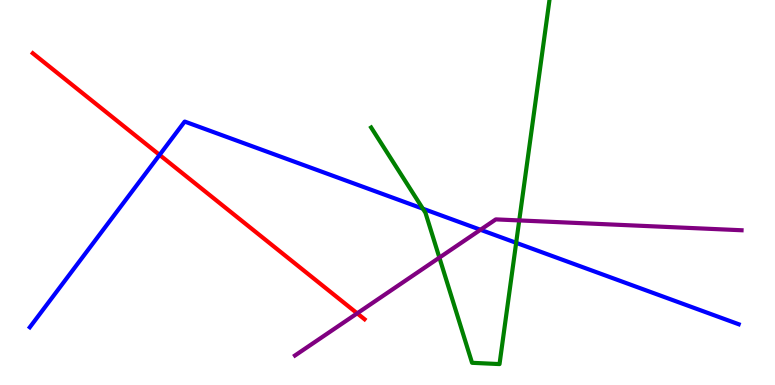[{'lines': ['blue', 'red'], 'intersections': [{'x': 2.06, 'y': 5.98}]}, {'lines': ['green', 'red'], 'intersections': []}, {'lines': ['purple', 'red'], 'intersections': [{'x': 4.61, 'y': 1.86}]}, {'lines': ['blue', 'green'], 'intersections': [{'x': 5.46, 'y': 4.58}, {'x': 6.66, 'y': 3.69}]}, {'lines': ['blue', 'purple'], 'intersections': [{'x': 6.2, 'y': 4.03}]}, {'lines': ['green', 'purple'], 'intersections': [{'x': 5.67, 'y': 3.31}, {'x': 6.7, 'y': 4.27}]}]